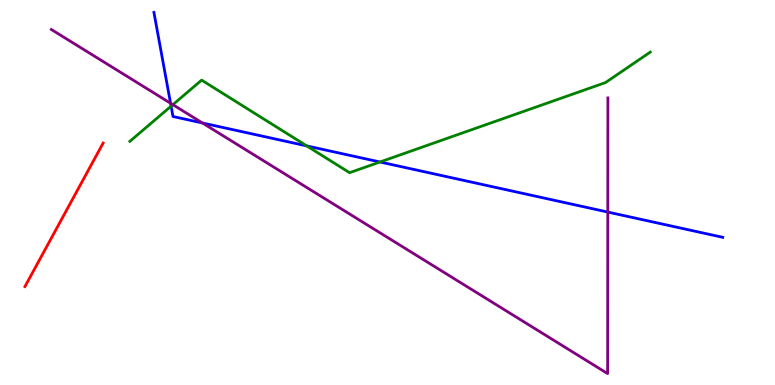[{'lines': ['blue', 'red'], 'intersections': []}, {'lines': ['green', 'red'], 'intersections': []}, {'lines': ['purple', 'red'], 'intersections': []}, {'lines': ['blue', 'green'], 'intersections': [{'x': 2.21, 'y': 7.24}, {'x': 3.96, 'y': 6.21}, {'x': 4.9, 'y': 5.79}]}, {'lines': ['blue', 'purple'], 'intersections': [{'x': 2.2, 'y': 7.32}, {'x': 2.61, 'y': 6.81}, {'x': 7.84, 'y': 4.49}]}, {'lines': ['green', 'purple'], 'intersections': [{'x': 2.23, 'y': 7.28}]}]